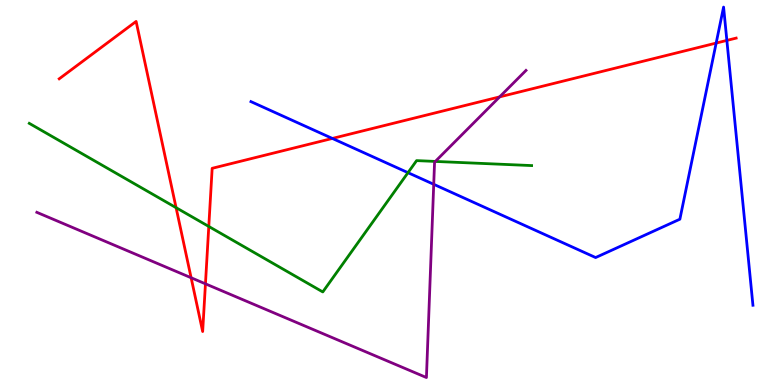[{'lines': ['blue', 'red'], 'intersections': [{'x': 4.29, 'y': 6.4}, {'x': 9.24, 'y': 8.88}, {'x': 9.38, 'y': 8.95}]}, {'lines': ['green', 'red'], 'intersections': [{'x': 2.27, 'y': 4.61}, {'x': 2.69, 'y': 4.12}]}, {'lines': ['purple', 'red'], 'intersections': [{'x': 2.47, 'y': 2.79}, {'x': 2.65, 'y': 2.63}, {'x': 6.45, 'y': 7.48}]}, {'lines': ['blue', 'green'], 'intersections': [{'x': 5.26, 'y': 5.52}]}, {'lines': ['blue', 'purple'], 'intersections': [{'x': 5.6, 'y': 5.21}]}, {'lines': ['green', 'purple'], 'intersections': [{'x': 5.62, 'y': 5.81}]}]